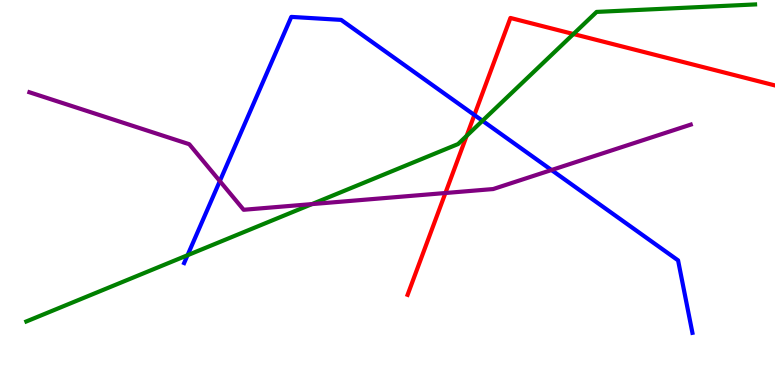[{'lines': ['blue', 'red'], 'intersections': [{'x': 6.12, 'y': 7.01}]}, {'lines': ['green', 'red'], 'intersections': [{'x': 6.02, 'y': 6.47}, {'x': 7.4, 'y': 9.12}]}, {'lines': ['purple', 'red'], 'intersections': [{'x': 5.75, 'y': 4.99}]}, {'lines': ['blue', 'green'], 'intersections': [{'x': 2.42, 'y': 3.37}, {'x': 6.23, 'y': 6.86}]}, {'lines': ['blue', 'purple'], 'intersections': [{'x': 2.84, 'y': 5.3}, {'x': 7.12, 'y': 5.58}]}, {'lines': ['green', 'purple'], 'intersections': [{'x': 4.03, 'y': 4.7}]}]